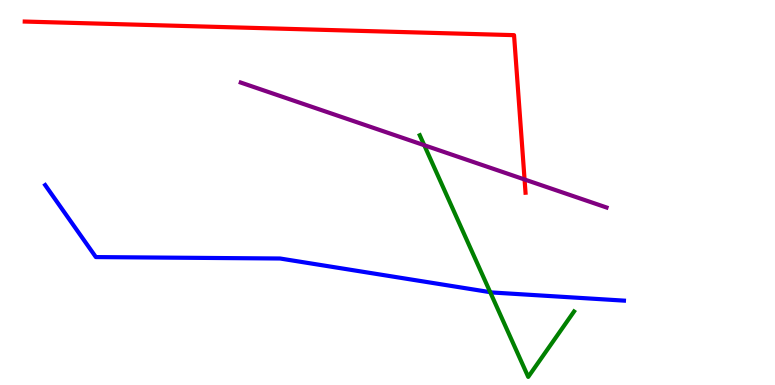[{'lines': ['blue', 'red'], 'intersections': []}, {'lines': ['green', 'red'], 'intersections': []}, {'lines': ['purple', 'red'], 'intersections': [{'x': 6.77, 'y': 5.34}]}, {'lines': ['blue', 'green'], 'intersections': [{'x': 6.33, 'y': 2.41}]}, {'lines': ['blue', 'purple'], 'intersections': []}, {'lines': ['green', 'purple'], 'intersections': [{'x': 5.47, 'y': 6.23}]}]